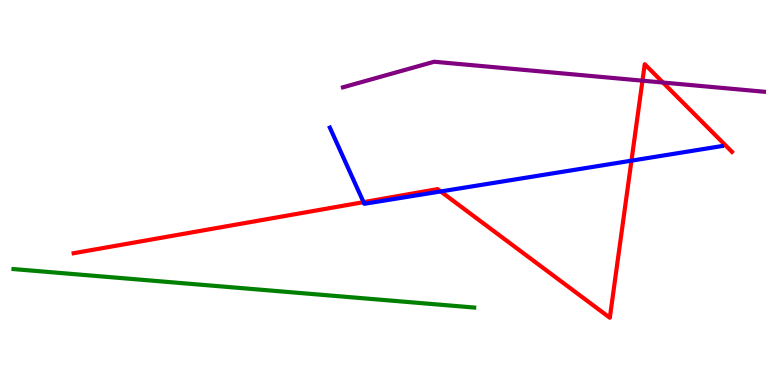[{'lines': ['blue', 'red'], 'intersections': [{'x': 4.69, 'y': 4.75}, {'x': 5.69, 'y': 5.03}, {'x': 8.15, 'y': 5.83}]}, {'lines': ['green', 'red'], 'intersections': []}, {'lines': ['purple', 'red'], 'intersections': [{'x': 8.29, 'y': 7.9}, {'x': 8.55, 'y': 7.86}]}, {'lines': ['blue', 'green'], 'intersections': []}, {'lines': ['blue', 'purple'], 'intersections': []}, {'lines': ['green', 'purple'], 'intersections': []}]